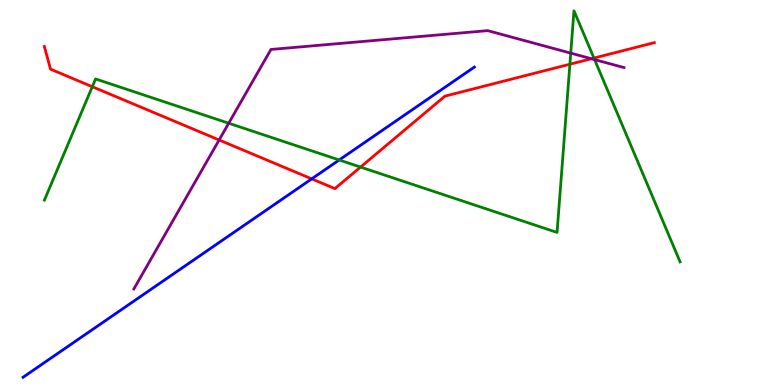[{'lines': ['blue', 'red'], 'intersections': [{'x': 4.02, 'y': 5.35}]}, {'lines': ['green', 'red'], 'intersections': [{'x': 1.19, 'y': 7.75}, {'x': 4.65, 'y': 5.66}, {'x': 7.35, 'y': 8.33}, {'x': 7.66, 'y': 8.49}]}, {'lines': ['purple', 'red'], 'intersections': [{'x': 2.83, 'y': 6.36}, {'x': 7.63, 'y': 8.47}]}, {'lines': ['blue', 'green'], 'intersections': [{'x': 4.38, 'y': 5.84}]}, {'lines': ['blue', 'purple'], 'intersections': []}, {'lines': ['green', 'purple'], 'intersections': [{'x': 2.95, 'y': 6.8}, {'x': 7.36, 'y': 8.62}, {'x': 7.67, 'y': 8.45}]}]